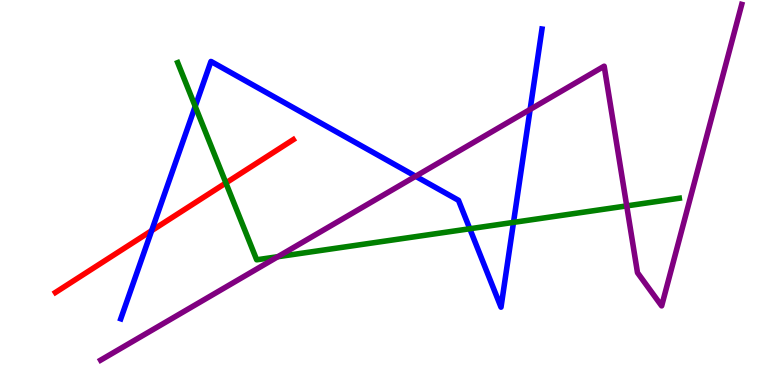[{'lines': ['blue', 'red'], 'intersections': [{'x': 1.96, 'y': 4.01}]}, {'lines': ['green', 'red'], 'intersections': [{'x': 2.91, 'y': 5.25}]}, {'lines': ['purple', 'red'], 'intersections': []}, {'lines': ['blue', 'green'], 'intersections': [{'x': 2.52, 'y': 7.24}, {'x': 6.06, 'y': 4.06}, {'x': 6.63, 'y': 4.22}]}, {'lines': ['blue', 'purple'], 'intersections': [{'x': 5.36, 'y': 5.42}, {'x': 6.84, 'y': 7.16}]}, {'lines': ['green', 'purple'], 'intersections': [{'x': 3.58, 'y': 3.33}, {'x': 8.09, 'y': 4.65}]}]